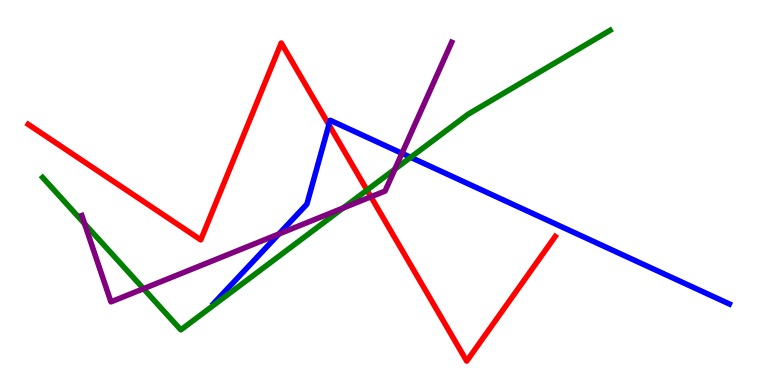[{'lines': ['blue', 'red'], 'intersections': [{'x': 4.24, 'y': 6.76}]}, {'lines': ['green', 'red'], 'intersections': [{'x': 4.74, 'y': 5.06}]}, {'lines': ['purple', 'red'], 'intersections': [{'x': 4.79, 'y': 4.89}]}, {'lines': ['blue', 'green'], 'intersections': [{'x': 5.3, 'y': 5.91}]}, {'lines': ['blue', 'purple'], 'intersections': [{'x': 3.6, 'y': 3.92}, {'x': 5.19, 'y': 6.02}]}, {'lines': ['green', 'purple'], 'intersections': [{'x': 1.09, 'y': 4.19}, {'x': 1.85, 'y': 2.5}, {'x': 4.43, 'y': 4.6}, {'x': 5.09, 'y': 5.61}]}]